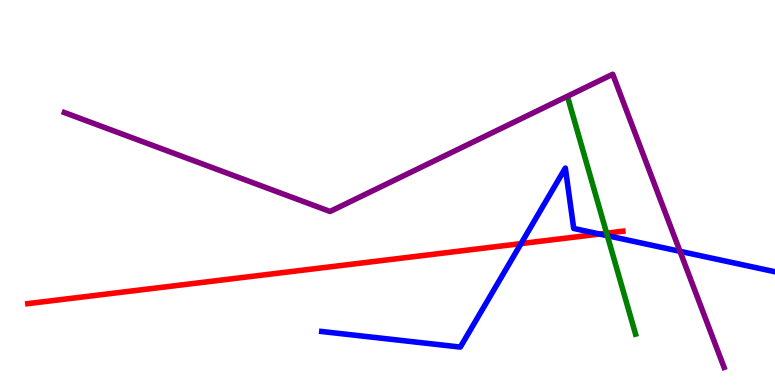[{'lines': ['blue', 'red'], 'intersections': [{'x': 6.72, 'y': 3.67}, {'x': 7.74, 'y': 3.92}]}, {'lines': ['green', 'red'], 'intersections': [{'x': 7.83, 'y': 3.94}]}, {'lines': ['purple', 'red'], 'intersections': []}, {'lines': ['blue', 'green'], 'intersections': [{'x': 7.84, 'y': 3.88}]}, {'lines': ['blue', 'purple'], 'intersections': [{'x': 8.77, 'y': 3.47}]}, {'lines': ['green', 'purple'], 'intersections': []}]